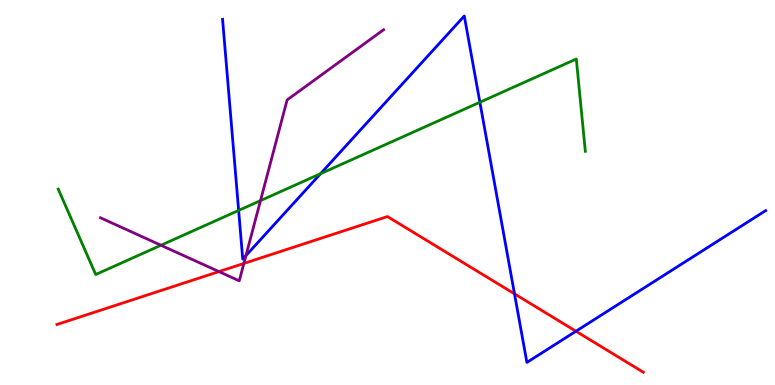[{'lines': ['blue', 'red'], 'intersections': [{'x': 6.64, 'y': 2.37}, {'x': 7.43, 'y': 1.4}]}, {'lines': ['green', 'red'], 'intersections': []}, {'lines': ['purple', 'red'], 'intersections': [{'x': 2.82, 'y': 2.95}, {'x': 3.15, 'y': 3.16}]}, {'lines': ['blue', 'green'], 'intersections': [{'x': 3.08, 'y': 4.53}, {'x': 4.14, 'y': 5.49}, {'x': 6.19, 'y': 7.34}]}, {'lines': ['blue', 'purple'], 'intersections': [{'x': 3.17, 'y': 3.36}]}, {'lines': ['green', 'purple'], 'intersections': [{'x': 2.08, 'y': 3.63}, {'x': 3.36, 'y': 4.79}]}]